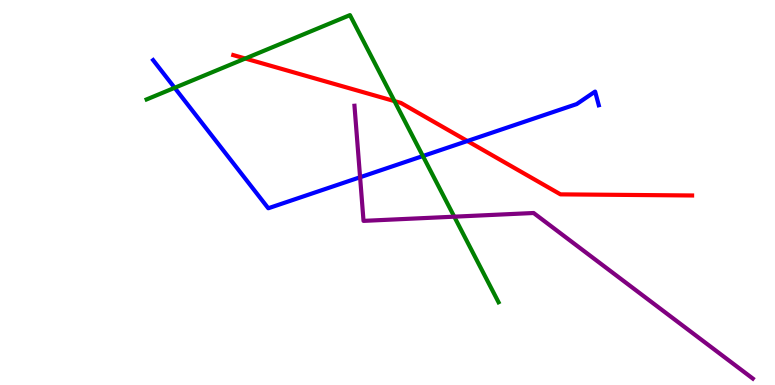[{'lines': ['blue', 'red'], 'intersections': [{'x': 6.03, 'y': 6.34}]}, {'lines': ['green', 'red'], 'intersections': [{'x': 3.16, 'y': 8.48}, {'x': 5.09, 'y': 7.37}]}, {'lines': ['purple', 'red'], 'intersections': []}, {'lines': ['blue', 'green'], 'intersections': [{'x': 2.25, 'y': 7.72}, {'x': 5.46, 'y': 5.95}]}, {'lines': ['blue', 'purple'], 'intersections': [{'x': 4.65, 'y': 5.4}]}, {'lines': ['green', 'purple'], 'intersections': [{'x': 5.86, 'y': 4.37}]}]